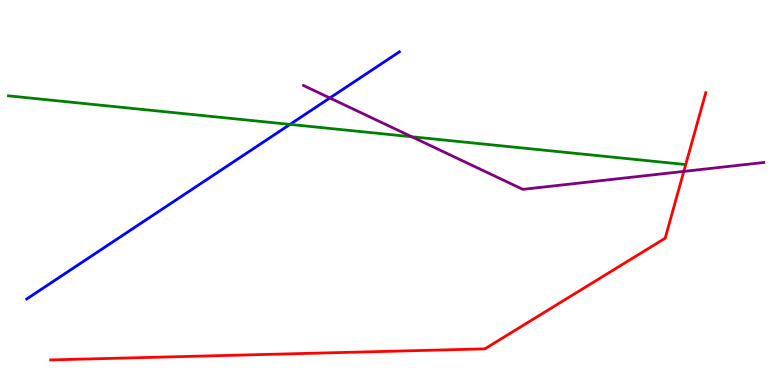[{'lines': ['blue', 'red'], 'intersections': []}, {'lines': ['green', 'red'], 'intersections': []}, {'lines': ['purple', 'red'], 'intersections': [{'x': 8.82, 'y': 5.55}]}, {'lines': ['blue', 'green'], 'intersections': [{'x': 3.74, 'y': 6.77}]}, {'lines': ['blue', 'purple'], 'intersections': [{'x': 4.26, 'y': 7.46}]}, {'lines': ['green', 'purple'], 'intersections': [{'x': 5.31, 'y': 6.45}]}]